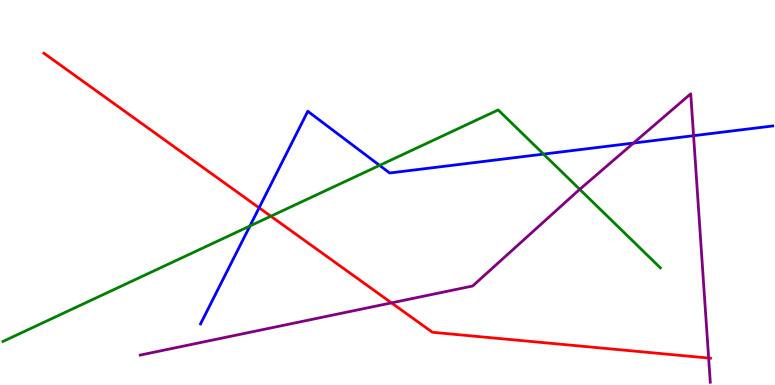[{'lines': ['blue', 'red'], 'intersections': [{'x': 3.34, 'y': 4.6}]}, {'lines': ['green', 'red'], 'intersections': [{'x': 3.49, 'y': 4.38}]}, {'lines': ['purple', 'red'], 'intersections': [{'x': 5.05, 'y': 2.13}, {'x': 9.14, 'y': 0.7}]}, {'lines': ['blue', 'green'], 'intersections': [{'x': 3.22, 'y': 4.13}, {'x': 4.9, 'y': 5.7}, {'x': 7.01, 'y': 6.0}]}, {'lines': ['blue', 'purple'], 'intersections': [{'x': 8.17, 'y': 6.28}, {'x': 8.95, 'y': 6.48}]}, {'lines': ['green', 'purple'], 'intersections': [{'x': 7.48, 'y': 5.08}]}]